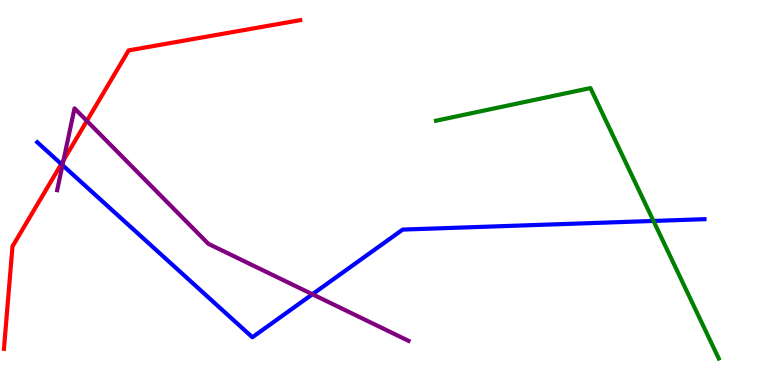[{'lines': ['blue', 'red'], 'intersections': [{'x': 0.791, 'y': 5.74}]}, {'lines': ['green', 'red'], 'intersections': []}, {'lines': ['purple', 'red'], 'intersections': [{'x': 0.819, 'y': 5.84}, {'x': 1.12, 'y': 6.86}]}, {'lines': ['blue', 'green'], 'intersections': [{'x': 8.43, 'y': 4.26}]}, {'lines': ['blue', 'purple'], 'intersections': [{'x': 0.806, 'y': 5.71}, {'x': 4.03, 'y': 2.36}]}, {'lines': ['green', 'purple'], 'intersections': []}]